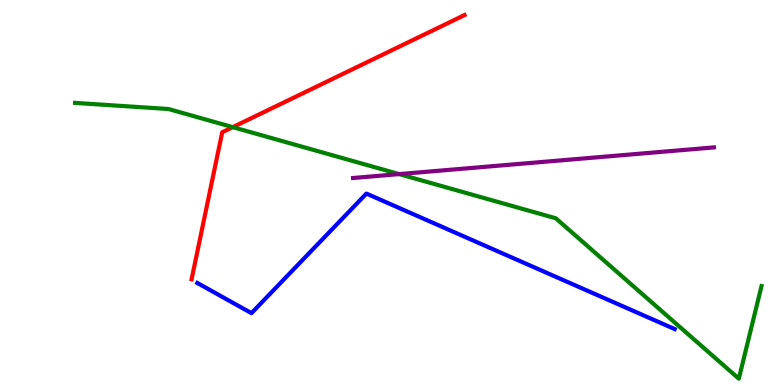[{'lines': ['blue', 'red'], 'intersections': []}, {'lines': ['green', 'red'], 'intersections': [{'x': 3.0, 'y': 6.7}]}, {'lines': ['purple', 'red'], 'intersections': []}, {'lines': ['blue', 'green'], 'intersections': []}, {'lines': ['blue', 'purple'], 'intersections': []}, {'lines': ['green', 'purple'], 'intersections': [{'x': 5.15, 'y': 5.48}]}]